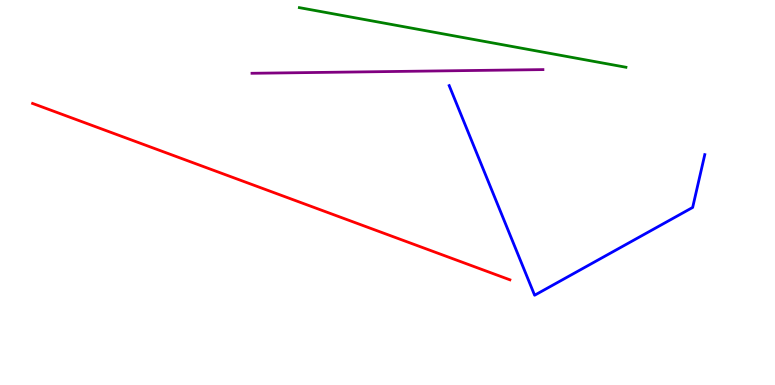[{'lines': ['blue', 'red'], 'intersections': []}, {'lines': ['green', 'red'], 'intersections': []}, {'lines': ['purple', 'red'], 'intersections': []}, {'lines': ['blue', 'green'], 'intersections': []}, {'lines': ['blue', 'purple'], 'intersections': []}, {'lines': ['green', 'purple'], 'intersections': []}]